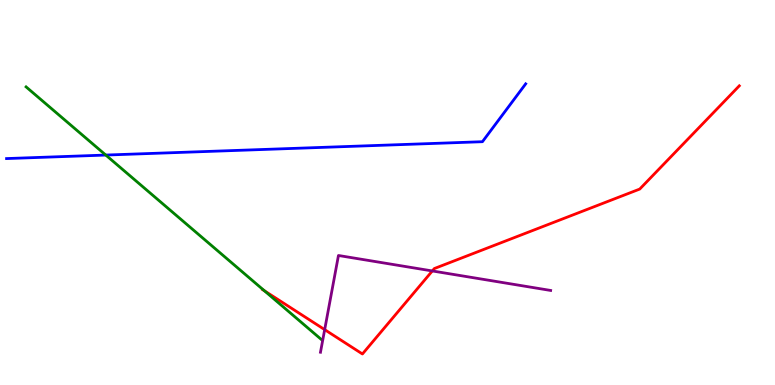[{'lines': ['blue', 'red'], 'intersections': []}, {'lines': ['green', 'red'], 'intersections': [{'x': 3.41, 'y': 2.45}]}, {'lines': ['purple', 'red'], 'intersections': [{'x': 4.19, 'y': 1.44}, {'x': 5.58, 'y': 2.96}]}, {'lines': ['blue', 'green'], 'intersections': [{'x': 1.36, 'y': 5.97}]}, {'lines': ['blue', 'purple'], 'intersections': []}, {'lines': ['green', 'purple'], 'intersections': []}]